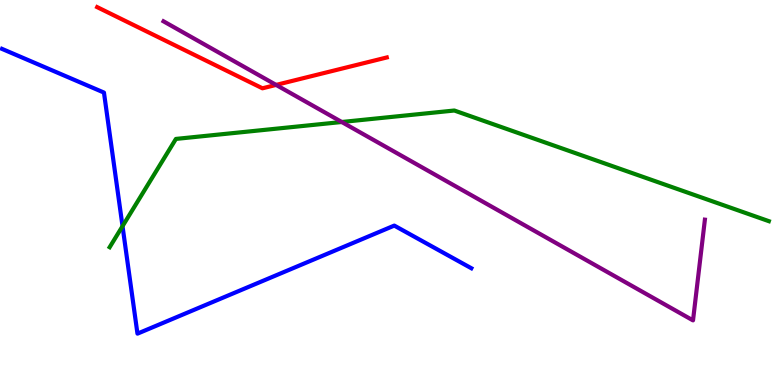[{'lines': ['blue', 'red'], 'intersections': []}, {'lines': ['green', 'red'], 'intersections': []}, {'lines': ['purple', 'red'], 'intersections': [{'x': 3.56, 'y': 7.79}]}, {'lines': ['blue', 'green'], 'intersections': [{'x': 1.58, 'y': 4.13}]}, {'lines': ['blue', 'purple'], 'intersections': []}, {'lines': ['green', 'purple'], 'intersections': [{'x': 4.41, 'y': 6.83}]}]